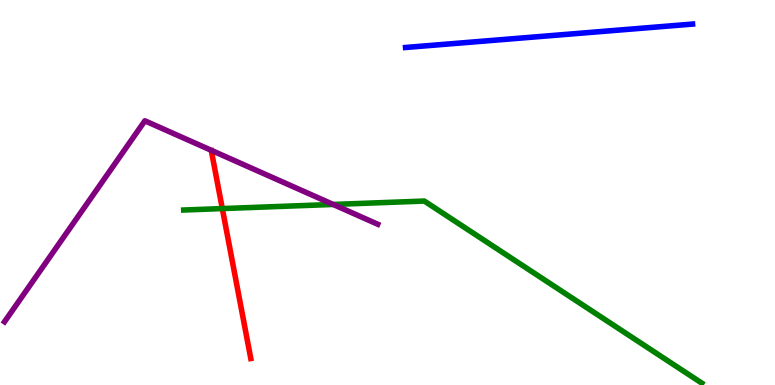[{'lines': ['blue', 'red'], 'intersections': []}, {'lines': ['green', 'red'], 'intersections': [{'x': 2.87, 'y': 4.58}]}, {'lines': ['purple', 'red'], 'intersections': []}, {'lines': ['blue', 'green'], 'intersections': []}, {'lines': ['blue', 'purple'], 'intersections': []}, {'lines': ['green', 'purple'], 'intersections': [{'x': 4.3, 'y': 4.69}]}]